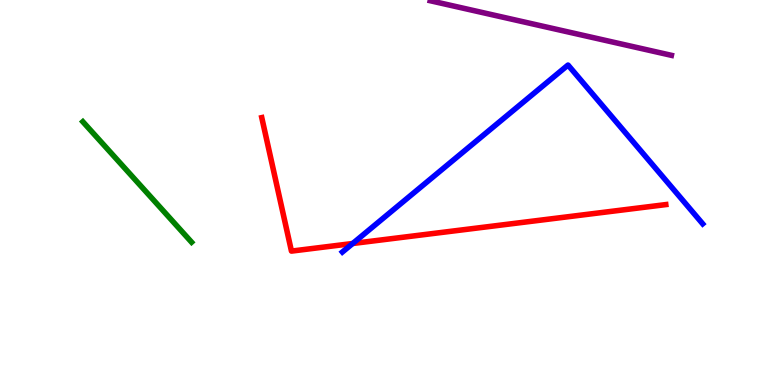[{'lines': ['blue', 'red'], 'intersections': [{'x': 4.55, 'y': 3.68}]}, {'lines': ['green', 'red'], 'intersections': []}, {'lines': ['purple', 'red'], 'intersections': []}, {'lines': ['blue', 'green'], 'intersections': []}, {'lines': ['blue', 'purple'], 'intersections': []}, {'lines': ['green', 'purple'], 'intersections': []}]